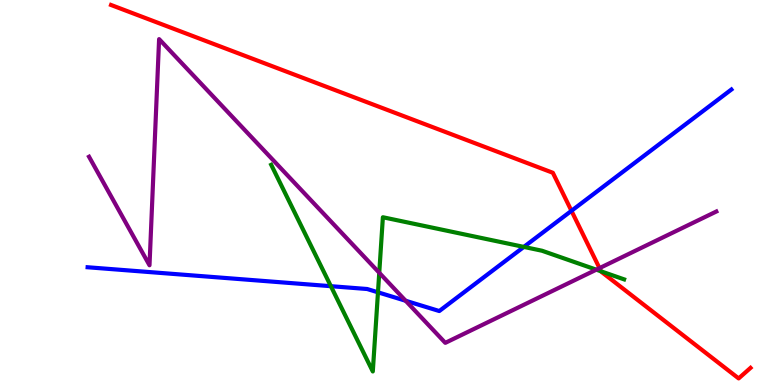[{'lines': ['blue', 'red'], 'intersections': [{'x': 7.37, 'y': 4.52}]}, {'lines': ['green', 'red'], 'intersections': [{'x': 7.76, 'y': 2.95}]}, {'lines': ['purple', 'red'], 'intersections': [{'x': 7.74, 'y': 3.04}]}, {'lines': ['blue', 'green'], 'intersections': [{'x': 4.27, 'y': 2.57}, {'x': 4.88, 'y': 2.41}, {'x': 6.76, 'y': 3.59}]}, {'lines': ['blue', 'purple'], 'intersections': [{'x': 5.23, 'y': 2.19}]}, {'lines': ['green', 'purple'], 'intersections': [{'x': 4.89, 'y': 2.92}, {'x': 7.69, 'y': 3.0}]}]